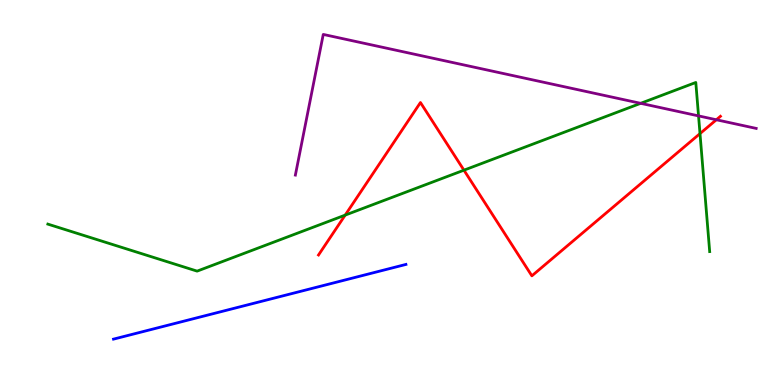[{'lines': ['blue', 'red'], 'intersections': []}, {'lines': ['green', 'red'], 'intersections': [{'x': 4.45, 'y': 4.41}, {'x': 5.99, 'y': 5.58}, {'x': 9.03, 'y': 6.53}]}, {'lines': ['purple', 'red'], 'intersections': [{'x': 9.24, 'y': 6.89}]}, {'lines': ['blue', 'green'], 'intersections': []}, {'lines': ['blue', 'purple'], 'intersections': []}, {'lines': ['green', 'purple'], 'intersections': [{'x': 8.27, 'y': 7.32}, {'x': 9.01, 'y': 6.99}]}]